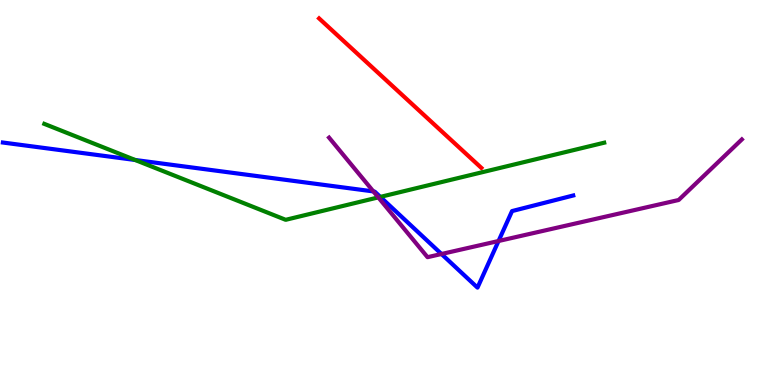[{'lines': ['blue', 'red'], 'intersections': []}, {'lines': ['green', 'red'], 'intersections': []}, {'lines': ['purple', 'red'], 'intersections': []}, {'lines': ['blue', 'green'], 'intersections': [{'x': 1.74, 'y': 5.84}, {'x': 4.91, 'y': 4.89}]}, {'lines': ['blue', 'purple'], 'intersections': [{'x': 4.82, 'y': 5.03}, {'x': 5.7, 'y': 3.4}, {'x': 6.43, 'y': 3.74}]}, {'lines': ['green', 'purple'], 'intersections': [{'x': 4.88, 'y': 4.87}]}]